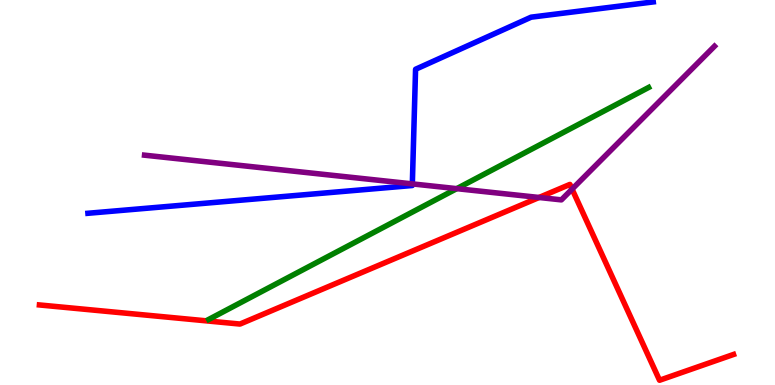[{'lines': ['blue', 'red'], 'intersections': []}, {'lines': ['green', 'red'], 'intersections': []}, {'lines': ['purple', 'red'], 'intersections': [{'x': 6.96, 'y': 4.87}, {'x': 7.38, 'y': 5.09}]}, {'lines': ['blue', 'green'], 'intersections': []}, {'lines': ['blue', 'purple'], 'intersections': [{'x': 5.32, 'y': 5.22}]}, {'lines': ['green', 'purple'], 'intersections': [{'x': 5.89, 'y': 5.1}]}]